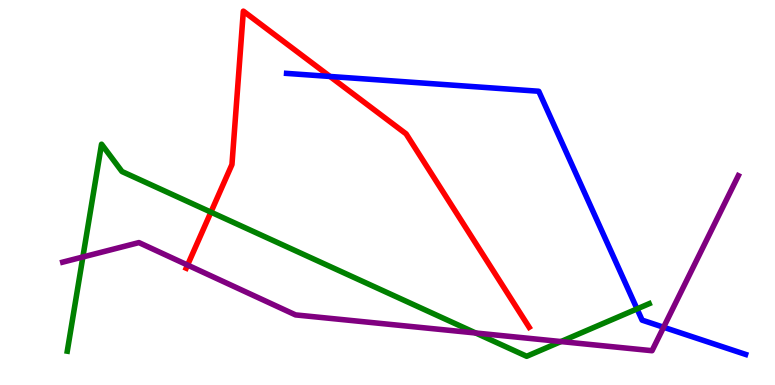[{'lines': ['blue', 'red'], 'intersections': [{'x': 4.26, 'y': 8.01}]}, {'lines': ['green', 'red'], 'intersections': [{'x': 2.72, 'y': 4.49}]}, {'lines': ['purple', 'red'], 'intersections': [{'x': 2.42, 'y': 3.12}]}, {'lines': ['blue', 'green'], 'intersections': [{'x': 8.22, 'y': 1.98}]}, {'lines': ['blue', 'purple'], 'intersections': [{'x': 8.56, 'y': 1.5}]}, {'lines': ['green', 'purple'], 'intersections': [{'x': 1.07, 'y': 3.33}, {'x': 6.14, 'y': 1.35}, {'x': 7.24, 'y': 1.13}]}]